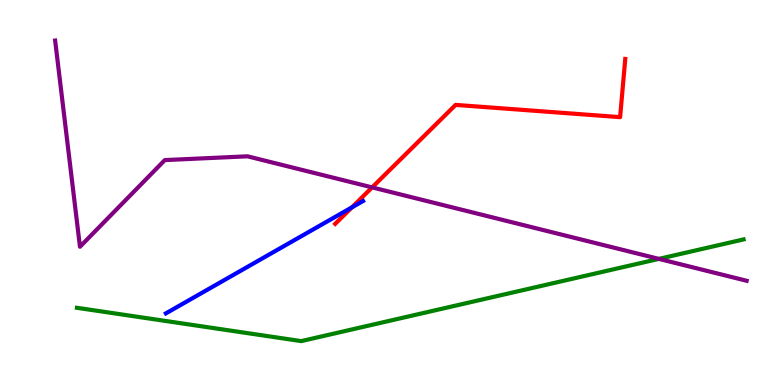[{'lines': ['blue', 'red'], 'intersections': [{'x': 4.54, 'y': 4.61}]}, {'lines': ['green', 'red'], 'intersections': []}, {'lines': ['purple', 'red'], 'intersections': [{'x': 4.8, 'y': 5.13}]}, {'lines': ['blue', 'green'], 'intersections': []}, {'lines': ['blue', 'purple'], 'intersections': []}, {'lines': ['green', 'purple'], 'intersections': [{'x': 8.5, 'y': 3.28}]}]